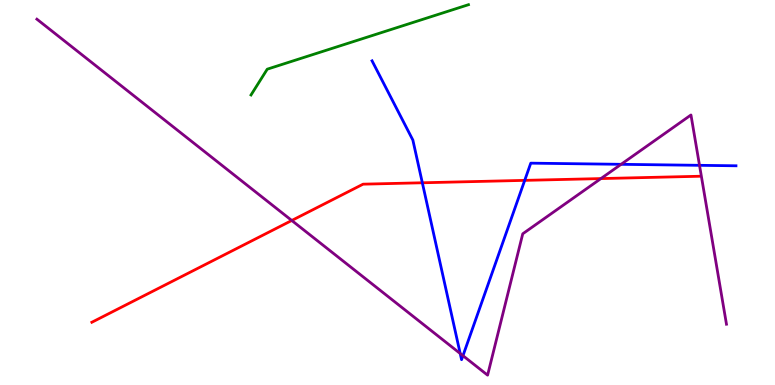[{'lines': ['blue', 'red'], 'intersections': [{'x': 5.45, 'y': 5.25}, {'x': 6.77, 'y': 5.32}]}, {'lines': ['green', 'red'], 'intersections': []}, {'lines': ['purple', 'red'], 'intersections': [{'x': 3.76, 'y': 4.27}, {'x': 7.75, 'y': 5.36}]}, {'lines': ['blue', 'green'], 'intersections': []}, {'lines': ['blue', 'purple'], 'intersections': [{'x': 5.94, 'y': 0.818}, {'x': 5.97, 'y': 0.761}, {'x': 8.01, 'y': 5.73}, {'x': 9.03, 'y': 5.71}]}, {'lines': ['green', 'purple'], 'intersections': []}]